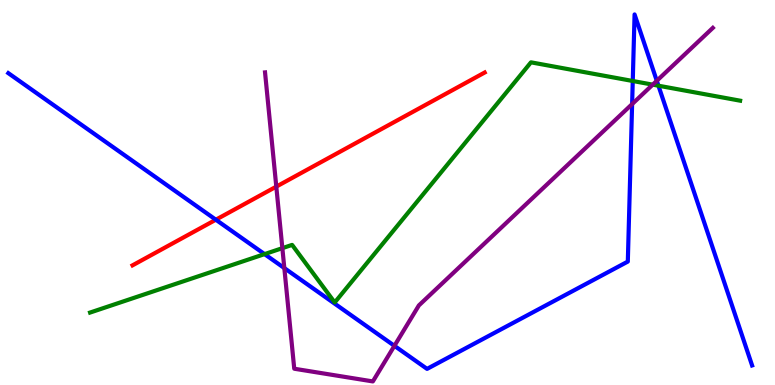[{'lines': ['blue', 'red'], 'intersections': [{'x': 2.79, 'y': 4.29}]}, {'lines': ['green', 'red'], 'intersections': []}, {'lines': ['purple', 'red'], 'intersections': [{'x': 3.57, 'y': 5.15}]}, {'lines': ['blue', 'green'], 'intersections': [{'x': 3.41, 'y': 3.4}, {'x': 8.16, 'y': 7.9}, {'x': 8.5, 'y': 7.77}]}, {'lines': ['blue', 'purple'], 'intersections': [{'x': 3.67, 'y': 3.04}, {'x': 5.09, 'y': 1.02}, {'x': 8.16, 'y': 7.3}, {'x': 8.47, 'y': 7.9}]}, {'lines': ['green', 'purple'], 'intersections': [{'x': 3.64, 'y': 3.55}, {'x': 8.42, 'y': 7.8}]}]